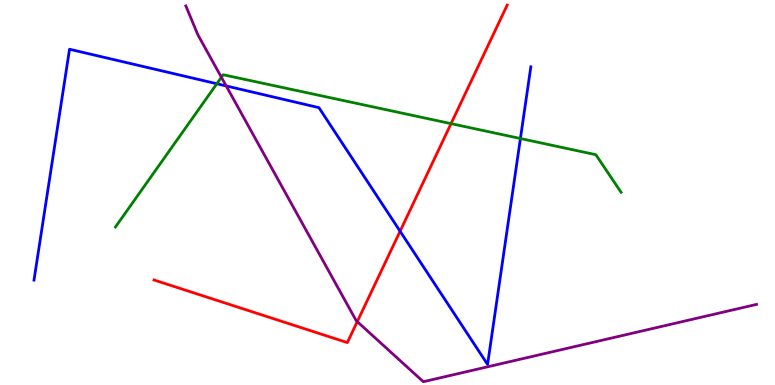[{'lines': ['blue', 'red'], 'intersections': [{'x': 5.16, 'y': 3.99}]}, {'lines': ['green', 'red'], 'intersections': [{'x': 5.82, 'y': 6.79}]}, {'lines': ['purple', 'red'], 'intersections': [{'x': 4.61, 'y': 1.65}]}, {'lines': ['blue', 'green'], 'intersections': [{'x': 2.8, 'y': 7.82}, {'x': 6.72, 'y': 6.4}]}, {'lines': ['blue', 'purple'], 'intersections': [{'x': 2.92, 'y': 7.77}]}, {'lines': ['green', 'purple'], 'intersections': [{'x': 2.86, 'y': 7.99}]}]